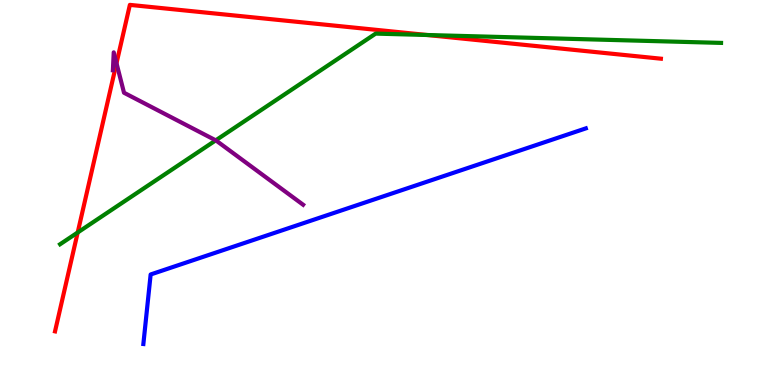[{'lines': ['blue', 'red'], 'intersections': []}, {'lines': ['green', 'red'], 'intersections': [{'x': 1.0, 'y': 3.96}, {'x': 5.51, 'y': 9.09}]}, {'lines': ['purple', 'red'], 'intersections': [{'x': 1.5, 'y': 8.36}]}, {'lines': ['blue', 'green'], 'intersections': []}, {'lines': ['blue', 'purple'], 'intersections': []}, {'lines': ['green', 'purple'], 'intersections': [{'x': 2.78, 'y': 6.35}]}]